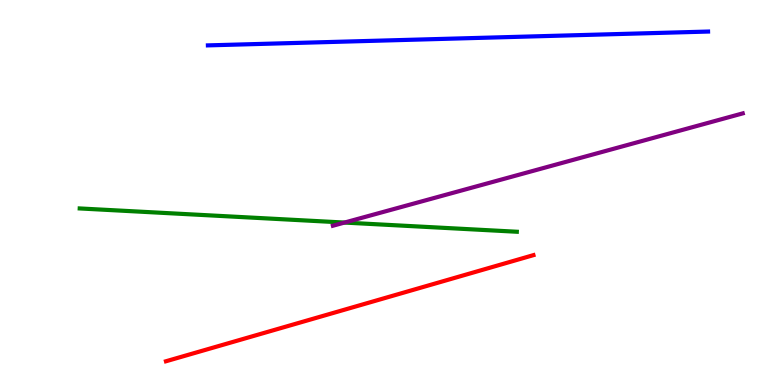[{'lines': ['blue', 'red'], 'intersections': []}, {'lines': ['green', 'red'], 'intersections': []}, {'lines': ['purple', 'red'], 'intersections': []}, {'lines': ['blue', 'green'], 'intersections': []}, {'lines': ['blue', 'purple'], 'intersections': []}, {'lines': ['green', 'purple'], 'intersections': [{'x': 4.45, 'y': 4.22}]}]